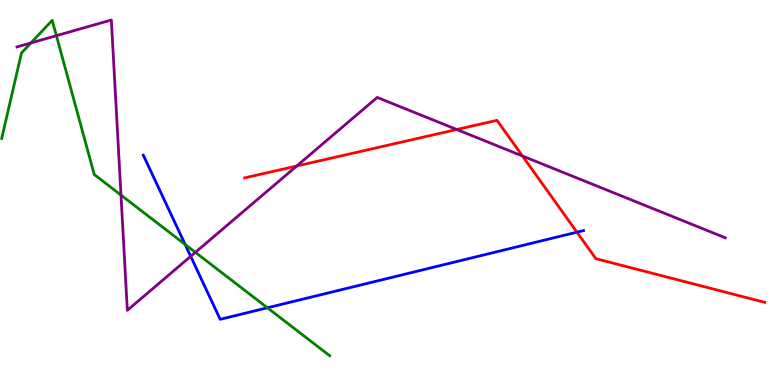[{'lines': ['blue', 'red'], 'intersections': [{'x': 7.44, 'y': 3.97}]}, {'lines': ['green', 'red'], 'intersections': []}, {'lines': ['purple', 'red'], 'intersections': [{'x': 3.83, 'y': 5.69}, {'x': 5.89, 'y': 6.64}, {'x': 6.74, 'y': 5.95}]}, {'lines': ['blue', 'green'], 'intersections': [{'x': 2.39, 'y': 3.65}, {'x': 3.45, 'y': 2.01}]}, {'lines': ['blue', 'purple'], 'intersections': [{'x': 2.46, 'y': 3.34}]}, {'lines': ['green', 'purple'], 'intersections': [{'x': 0.399, 'y': 8.88}, {'x': 0.728, 'y': 9.07}, {'x': 1.56, 'y': 4.93}, {'x': 2.52, 'y': 3.45}]}]